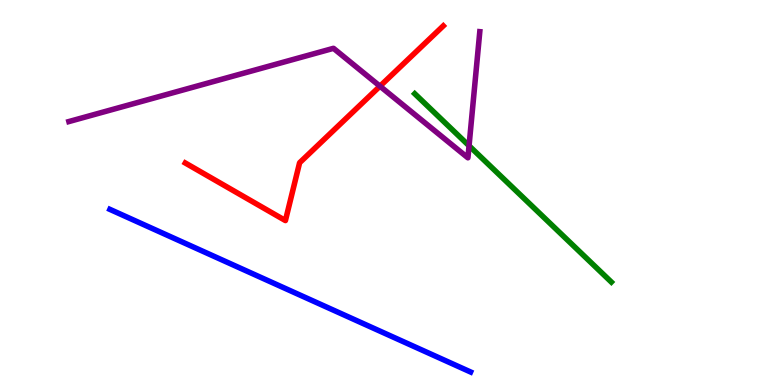[{'lines': ['blue', 'red'], 'intersections': []}, {'lines': ['green', 'red'], 'intersections': []}, {'lines': ['purple', 'red'], 'intersections': [{'x': 4.9, 'y': 7.76}]}, {'lines': ['blue', 'green'], 'intersections': []}, {'lines': ['blue', 'purple'], 'intersections': []}, {'lines': ['green', 'purple'], 'intersections': [{'x': 6.05, 'y': 6.21}]}]